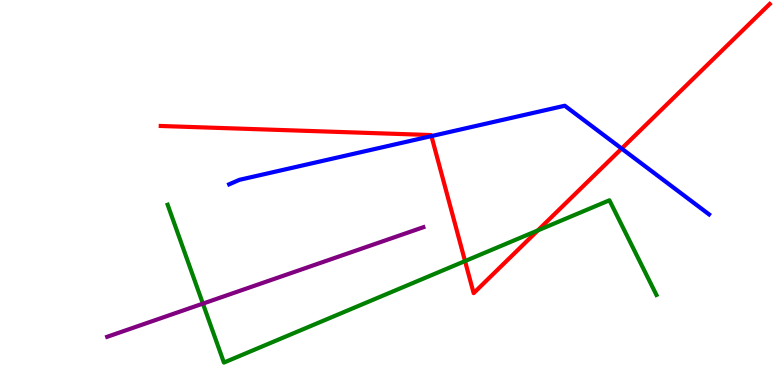[{'lines': ['blue', 'red'], 'intersections': [{'x': 5.57, 'y': 6.46}, {'x': 8.02, 'y': 6.14}]}, {'lines': ['green', 'red'], 'intersections': [{'x': 6.0, 'y': 3.22}, {'x': 6.94, 'y': 4.02}]}, {'lines': ['purple', 'red'], 'intersections': []}, {'lines': ['blue', 'green'], 'intersections': []}, {'lines': ['blue', 'purple'], 'intersections': []}, {'lines': ['green', 'purple'], 'intersections': [{'x': 2.62, 'y': 2.11}]}]